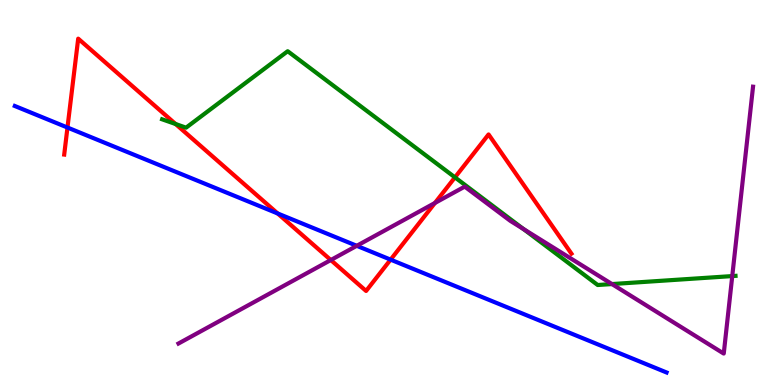[{'lines': ['blue', 'red'], 'intersections': [{'x': 0.871, 'y': 6.69}, {'x': 3.58, 'y': 4.46}, {'x': 5.04, 'y': 3.26}]}, {'lines': ['green', 'red'], 'intersections': [{'x': 2.27, 'y': 6.78}, {'x': 5.87, 'y': 5.39}]}, {'lines': ['purple', 'red'], 'intersections': [{'x': 4.27, 'y': 3.25}, {'x': 5.61, 'y': 4.73}]}, {'lines': ['blue', 'green'], 'intersections': []}, {'lines': ['blue', 'purple'], 'intersections': [{'x': 4.6, 'y': 3.62}]}, {'lines': ['green', 'purple'], 'intersections': [{'x': 6.75, 'y': 4.05}, {'x': 7.9, 'y': 2.62}, {'x': 9.45, 'y': 2.83}]}]